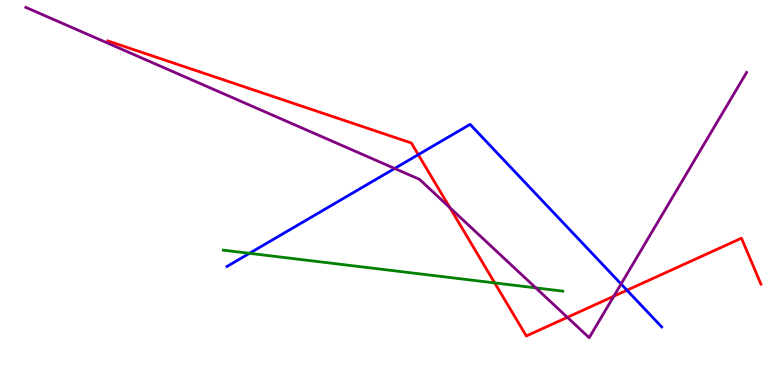[{'lines': ['blue', 'red'], 'intersections': [{'x': 5.4, 'y': 5.98}, {'x': 8.09, 'y': 2.46}]}, {'lines': ['green', 'red'], 'intersections': [{'x': 6.38, 'y': 2.65}]}, {'lines': ['purple', 'red'], 'intersections': [{'x': 5.8, 'y': 4.61}, {'x': 7.32, 'y': 1.76}, {'x': 7.92, 'y': 2.31}]}, {'lines': ['blue', 'green'], 'intersections': [{'x': 3.22, 'y': 3.42}]}, {'lines': ['blue', 'purple'], 'intersections': [{'x': 5.09, 'y': 5.62}, {'x': 8.01, 'y': 2.62}]}, {'lines': ['green', 'purple'], 'intersections': [{'x': 6.91, 'y': 2.52}]}]